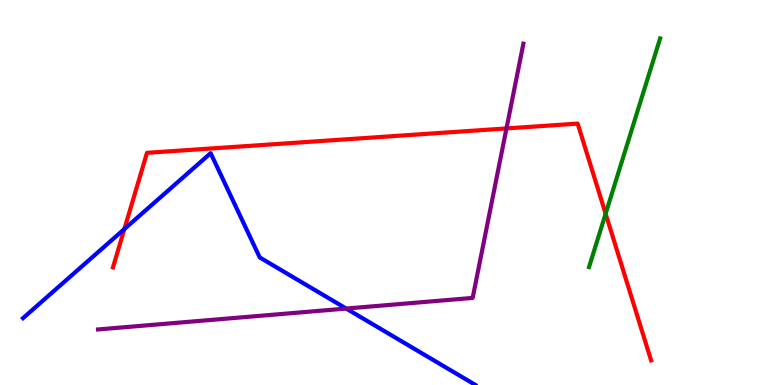[{'lines': ['blue', 'red'], 'intersections': [{'x': 1.6, 'y': 4.05}]}, {'lines': ['green', 'red'], 'intersections': [{'x': 7.81, 'y': 4.45}]}, {'lines': ['purple', 'red'], 'intersections': [{'x': 6.54, 'y': 6.66}]}, {'lines': ['blue', 'green'], 'intersections': []}, {'lines': ['blue', 'purple'], 'intersections': [{'x': 4.47, 'y': 1.99}]}, {'lines': ['green', 'purple'], 'intersections': []}]